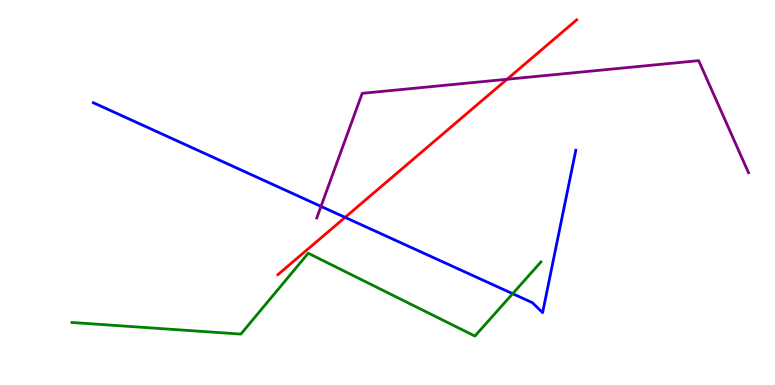[{'lines': ['blue', 'red'], 'intersections': [{'x': 4.45, 'y': 4.35}]}, {'lines': ['green', 'red'], 'intersections': []}, {'lines': ['purple', 'red'], 'intersections': [{'x': 6.54, 'y': 7.94}]}, {'lines': ['blue', 'green'], 'intersections': [{'x': 6.62, 'y': 2.37}]}, {'lines': ['blue', 'purple'], 'intersections': [{'x': 4.14, 'y': 4.64}]}, {'lines': ['green', 'purple'], 'intersections': []}]